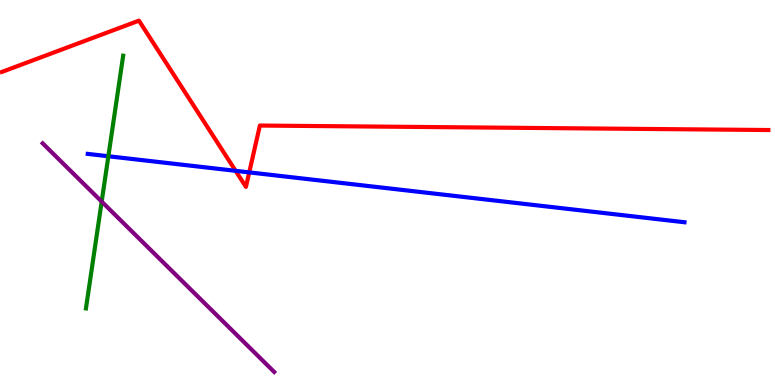[{'lines': ['blue', 'red'], 'intersections': [{'x': 3.04, 'y': 5.56}, {'x': 3.22, 'y': 5.52}]}, {'lines': ['green', 'red'], 'intersections': []}, {'lines': ['purple', 'red'], 'intersections': []}, {'lines': ['blue', 'green'], 'intersections': [{'x': 1.4, 'y': 5.94}]}, {'lines': ['blue', 'purple'], 'intersections': []}, {'lines': ['green', 'purple'], 'intersections': [{'x': 1.31, 'y': 4.76}]}]